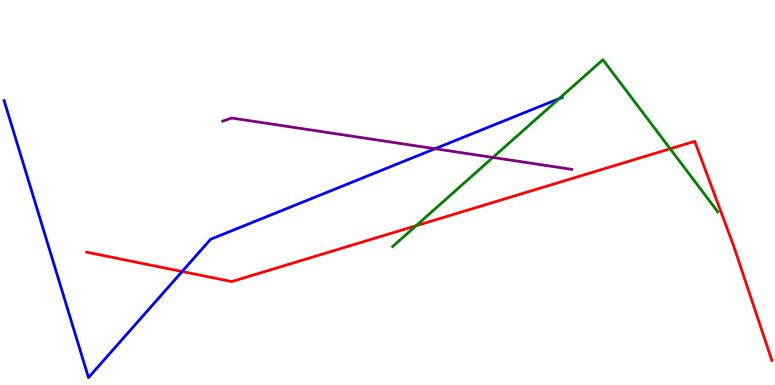[{'lines': ['blue', 'red'], 'intersections': [{'x': 2.35, 'y': 2.95}]}, {'lines': ['green', 'red'], 'intersections': [{'x': 5.37, 'y': 4.14}, {'x': 8.65, 'y': 6.14}]}, {'lines': ['purple', 'red'], 'intersections': []}, {'lines': ['blue', 'green'], 'intersections': [{'x': 7.21, 'y': 7.44}]}, {'lines': ['blue', 'purple'], 'intersections': [{'x': 5.61, 'y': 6.14}]}, {'lines': ['green', 'purple'], 'intersections': [{'x': 6.36, 'y': 5.91}]}]